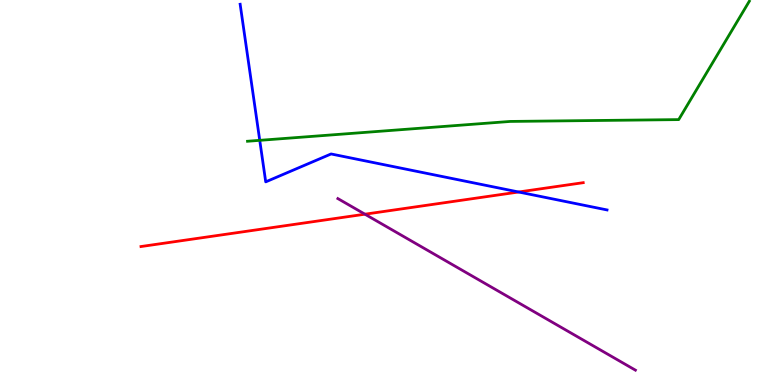[{'lines': ['blue', 'red'], 'intersections': [{'x': 6.69, 'y': 5.01}]}, {'lines': ['green', 'red'], 'intersections': []}, {'lines': ['purple', 'red'], 'intersections': [{'x': 4.71, 'y': 4.44}]}, {'lines': ['blue', 'green'], 'intersections': [{'x': 3.35, 'y': 6.35}]}, {'lines': ['blue', 'purple'], 'intersections': []}, {'lines': ['green', 'purple'], 'intersections': []}]